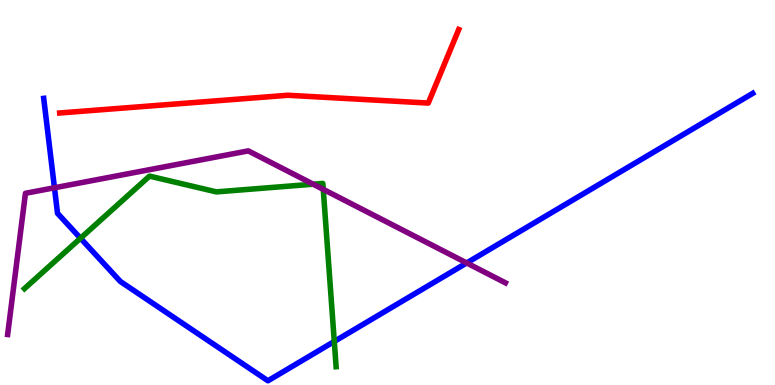[{'lines': ['blue', 'red'], 'intersections': []}, {'lines': ['green', 'red'], 'intersections': []}, {'lines': ['purple', 'red'], 'intersections': []}, {'lines': ['blue', 'green'], 'intersections': [{'x': 1.04, 'y': 3.81}, {'x': 4.31, 'y': 1.13}]}, {'lines': ['blue', 'purple'], 'intersections': [{'x': 0.703, 'y': 5.12}, {'x': 6.02, 'y': 3.17}]}, {'lines': ['green', 'purple'], 'intersections': [{'x': 4.04, 'y': 5.22}, {'x': 4.17, 'y': 5.08}]}]